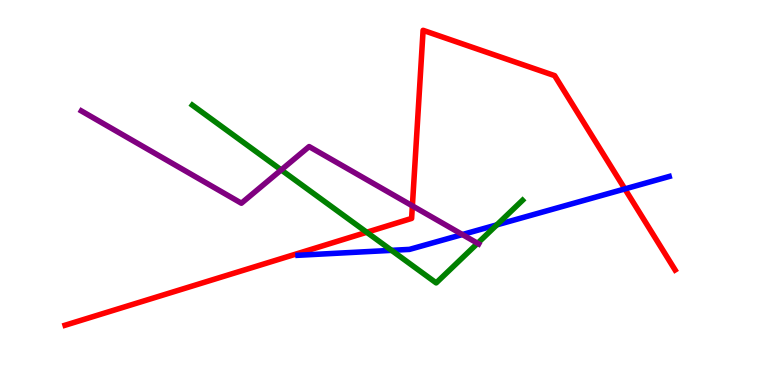[{'lines': ['blue', 'red'], 'intersections': [{'x': 8.06, 'y': 5.09}]}, {'lines': ['green', 'red'], 'intersections': [{'x': 4.73, 'y': 3.97}]}, {'lines': ['purple', 'red'], 'intersections': [{'x': 5.32, 'y': 4.65}]}, {'lines': ['blue', 'green'], 'intersections': [{'x': 5.05, 'y': 3.5}, {'x': 6.41, 'y': 4.16}]}, {'lines': ['blue', 'purple'], 'intersections': [{'x': 5.97, 'y': 3.91}]}, {'lines': ['green', 'purple'], 'intersections': [{'x': 3.63, 'y': 5.59}, {'x': 6.16, 'y': 3.68}]}]